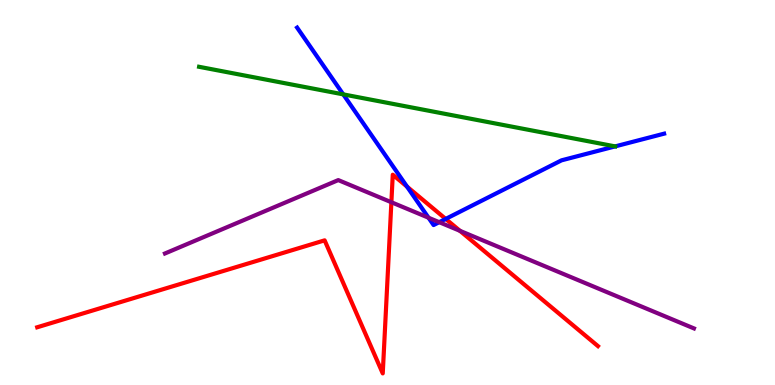[{'lines': ['blue', 'red'], 'intersections': [{'x': 5.25, 'y': 5.15}, {'x': 5.75, 'y': 4.31}]}, {'lines': ['green', 'red'], 'intersections': []}, {'lines': ['purple', 'red'], 'intersections': [{'x': 5.05, 'y': 4.75}, {'x': 5.93, 'y': 4.0}]}, {'lines': ['blue', 'green'], 'intersections': [{'x': 4.43, 'y': 7.55}, {'x': 7.94, 'y': 6.2}]}, {'lines': ['blue', 'purple'], 'intersections': [{'x': 5.53, 'y': 4.34}, {'x': 5.67, 'y': 4.23}]}, {'lines': ['green', 'purple'], 'intersections': []}]